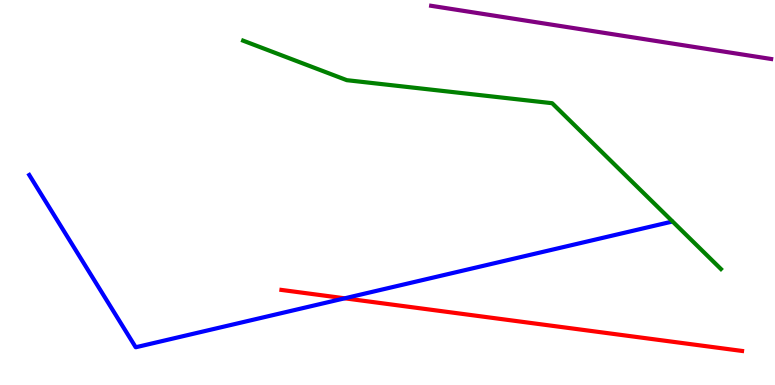[{'lines': ['blue', 'red'], 'intersections': [{'x': 4.45, 'y': 2.25}]}, {'lines': ['green', 'red'], 'intersections': []}, {'lines': ['purple', 'red'], 'intersections': []}, {'lines': ['blue', 'green'], 'intersections': []}, {'lines': ['blue', 'purple'], 'intersections': []}, {'lines': ['green', 'purple'], 'intersections': []}]